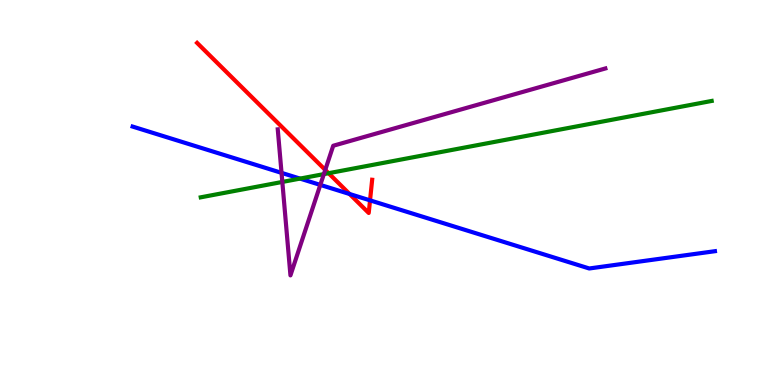[{'lines': ['blue', 'red'], 'intersections': [{'x': 4.51, 'y': 4.96}, {'x': 4.77, 'y': 4.8}]}, {'lines': ['green', 'red'], 'intersections': [{'x': 4.24, 'y': 5.5}]}, {'lines': ['purple', 'red'], 'intersections': [{'x': 4.2, 'y': 5.59}]}, {'lines': ['blue', 'green'], 'intersections': [{'x': 3.87, 'y': 5.36}]}, {'lines': ['blue', 'purple'], 'intersections': [{'x': 3.63, 'y': 5.51}, {'x': 4.13, 'y': 5.2}]}, {'lines': ['green', 'purple'], 'intersections': [{'x': 3.64, 'y': 5.27}, {'x': 4.18, 'y': 5.48}]}]